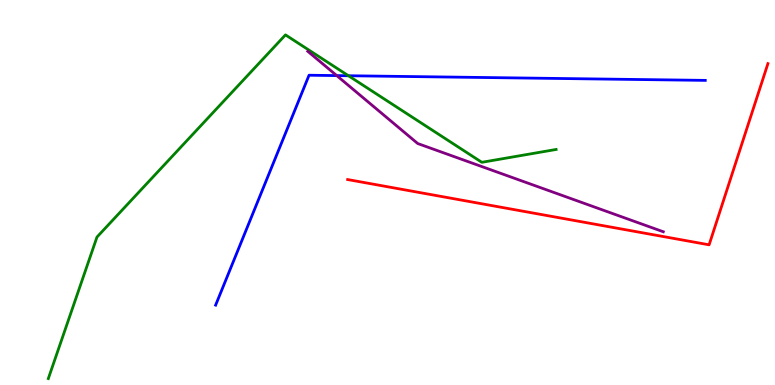[{'lines': ['blue', 'red'], 'intersections': []}, {'lines': ['green', 'red'], 'intersections': []}, {'lines': ['purple', 'red'], 'intersections': []}, {'lines': ['blue', 'green'], 'intersections': [{'x': 4.5, 'y': 8.03}]}, {'lines': ['blue', 'purple'], 'intersections': [{'x': 4.34, 'y': 8.04}]}, {'lines': ['green', 'purple'], 'intersections': []}]